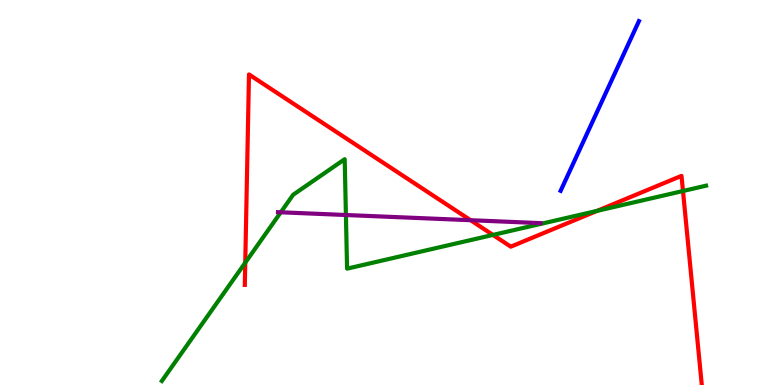[{'lines': ['blue', 'red'], 'intersections': []}, {'lines': ['green', 'red'], 'intersections': [{'x': 3.16, 'y': 3.18}, {'x': 6.36, 'y': 3.9}, {'x': 7.71, 'y': 4.52}, {'x': 8.81, 'y': 5.04}]}, {'lines': ['purple', 'red'], 'intersections': [{'x': 6.07, 'y': 4.28}]}, {'lines': ['blue', 'green'], 'intersections': []}, {'lines': ['blue', 'purple'], 'intersections': []}, {'lines': ['green', 'purple'], 'intersections': [{'x': 3.62, 'y': 4.49}, {'x': 4.46, 'y': 4.42}]}]